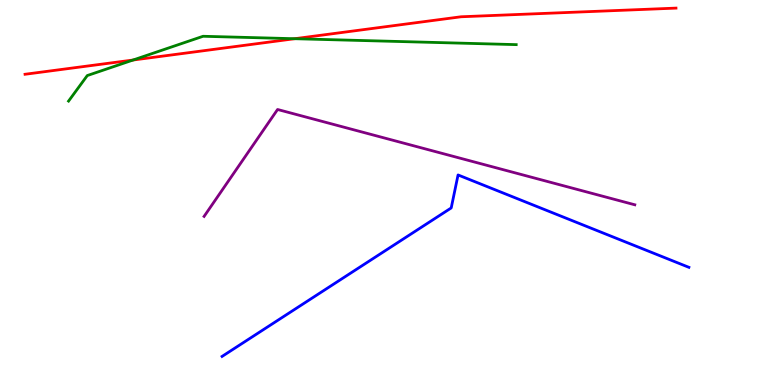[{'lines': ['blue', 'red'], 'intersections': []}, {'lines': ['green', 'red'], 'intersections': [{'x': 1.72, 'y': 8.44}, {'x': 3.8, 'y': 8.99}]}, {'lines': ['purple', 'red'], 'intersections': []}, {'lines': ['blue', 'green'], 'intersections': []}, {'lines': ['blue', 'purple'], 'intersections': []}, {'lines': ['green', 'purple'], 'intersections': []}]